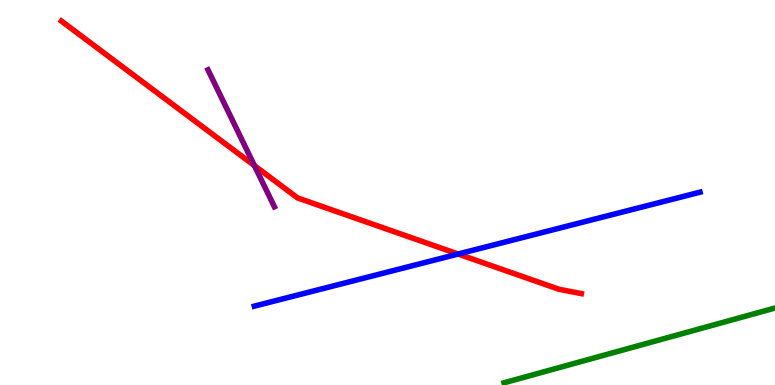[{'lines': ['blue', 'red'], 'intersections': [{'x': 5.91, 'y': 3.4}]}, {'lines': ['green', 'red'], 'intersections': []}, {'lines': ['purple', 'red'], 'intersections': [{'x': 3.28, 'y': 5.7}]}, {'lines': ['blue', 'green'], 'intersections': []}, {'lines': ['blue', 'purple'], 'intersections': []}, {'lines': ['green', 'purple'], 'intersections': []}]